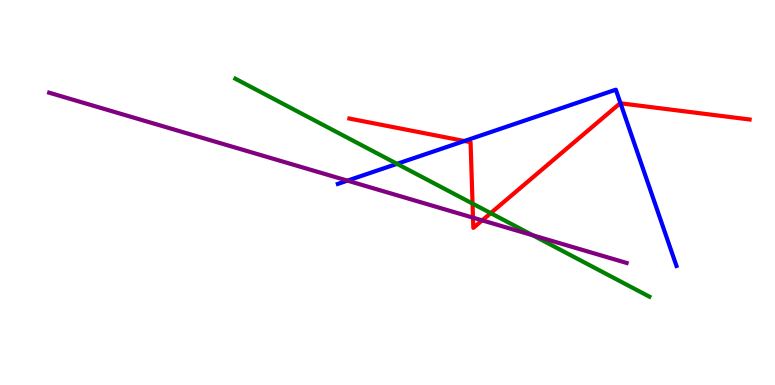[{'lines': ['blue', 'red'], 'intersections': [{'x': 5.99, 'y': 6.34}, {'x': 8.01, 'y': 7.32}]}, {'lines': ['green', 'red'], 'intersections': [{'x': 6.1, 'y': 4.71}, {'x': 6.33, 'y': 4.46}]}, {'lines': ['purple', 'red'], 'intersections': [{'x': 6.1, 'y': 4.35}, {'x': 6.22, 'y': 4.28}]}, {'lines': ['blue', 'green'], 'intersections': [{'x': 5.12, 'y': 5.74}]}, {'lines': ['blue', 'purple'], 'intersections': [{'x': 4.48, 'y': 5.31}]}, {'lines': ['green', 'purple'], 'intersections': [{'x': 6.87, 'y': 3.89}]}]